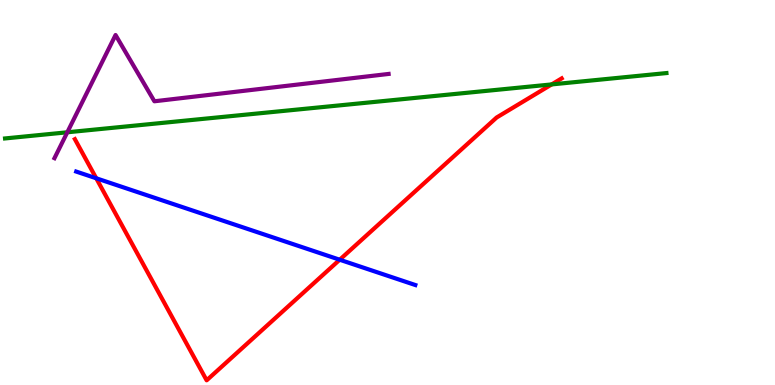[{'lines': ['blue', 'red'], 'intersections': [{'x': 1.24, 'y': 5.37}, {'x': 4.38, 'y': 3.25}]}, {'lines': ['green', 'red'], 'intersections': [{'x': 7.12, 'y': 7.81}]}, {'lines': ['purple', 'red'], 'intersections': []}, {'lines': ['blue', 'green'], 'intersections': []}, {'lines': ['blue', 'purple'], 'intersections': []}, {'lines': ['green', 'purple'], 'intersections': [{'x': 0.868, 'y': 6.56}]}]